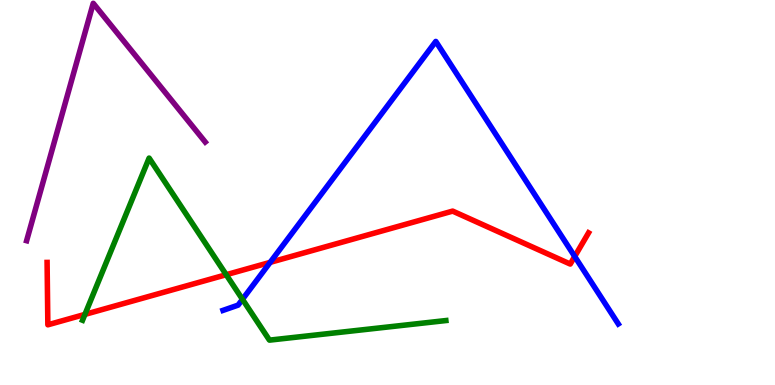[{'lines': ['blue', 'red'], 'intersections': [{'x': 3.49, 'y': 3.19}, {'x': 7.42, 'y': 3.34}]}, {'lines': ['green', 'red'], 'intersections': [{'x': 1.1, 'y': 1.83}, {'x': 2.92, 'y': 2.86}]}, {'lines': ['purple', 'red'], 'intersections': []}, {'lines': ['blue', 'green'], 'intersections': [{'x': 3.13, 'y': 2.23}]}, {'lines': ['blue', 'purple'], 'intersections': []}, {'lines': ['green', 'purple'], 'intersections': []}]